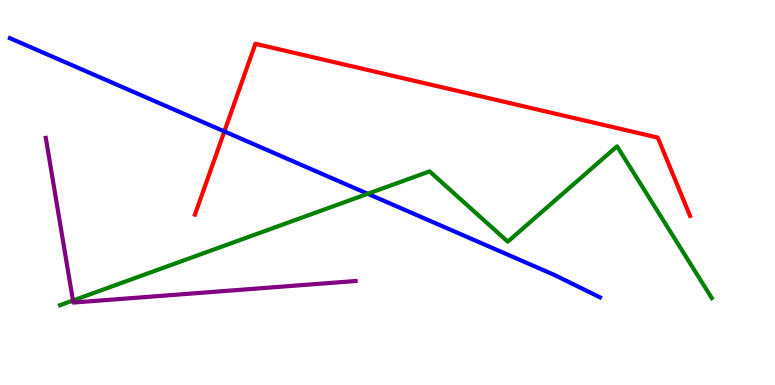[{'lines': ['blue', 'red'], 'intersections': [{'x': 2.9, 'y': 6.59}]}, {'lines': ['green', 'red'], 'intersections': []}, {'lines': ['purple', 'red'], 'intersections': []}, {'lines': ['blue', 'green'], 'intersections': [{'x': 4.75, 'y': 4.97}]}, {'lines': ['blue', 'purple'], 'intersections': []}, {'lines': ['green', 'purple'], 'intersections': [{'x': 0.941, 'y': 2.19}]}]